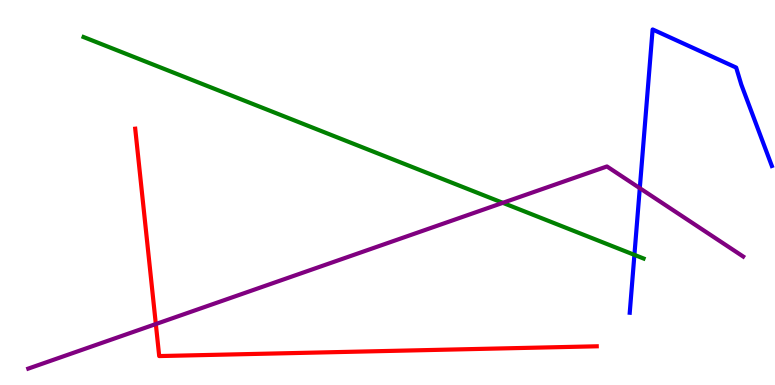[{'lines': ['blue', 'red'], 'intersections': []}, {'lines': ['green', 'red'], 'intersections': []}, {'lines': ['purple', 'red'], 'intersections': [{'x': 2.01, 'y': 1.58}]}, {'lines': ['blue', 'green'], 'intersections': [{'x': 8.19, 'y': 3.38}]}, {'lines': ['blue', 'purple'], 'intersections': [{'x': 8.26, 'y': 5.11}]}, {'lines': ['green', 'purple'], 'intersections': [{'x': 6.49, 'y': 4.73}]}]